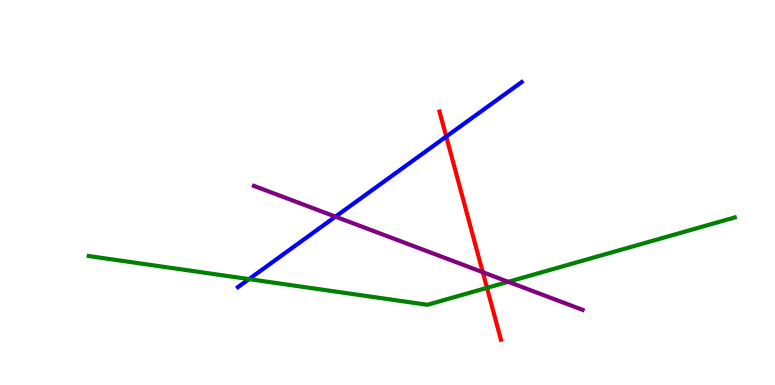[{'lines': ['blue', 'red'], 'intersections': [{'x': 5.76, 'y': 6.45}]}, {'lines': ['green', 'red'], 'intersections': [{'x': 6.28, 'y': 2.52}]}, {'lines': ['purple', 'red'], 'intersections': [{'x': 6.23, 'y': 2.93}]}, {'lines': ['blue', 'green'], 'intersections': [{'x': 3.21, 'y': 2.75}]}, {'lines': ['blue', 'purple'], 'intersections': [{'x': 4.33, 'y': 4.37}]}, {'lines': ['green', 'purple'], 'intersections': [{'x': 6.56, 'y': 2.68}]}]